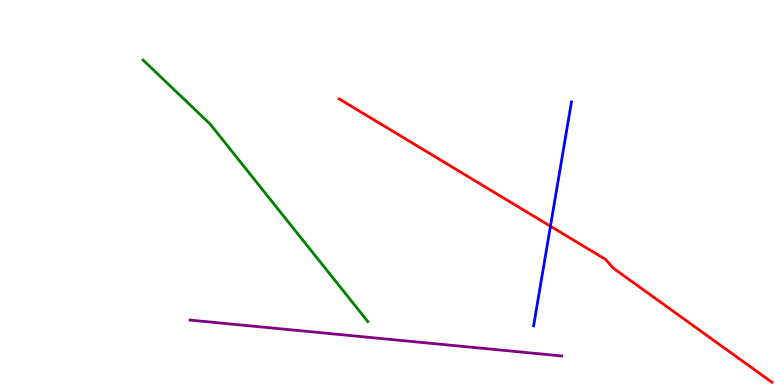[{'lines': ['blue', 'red'], 'intersections': [{'x': 7.1, 'y': 4.12}]}, {'lines': ['green', 'red'], 'intersections': []}, {'lines': ['purple', 'red'], 'intersections': []}, {'lines': ['blue', 'green'], 'intersections': []}, {'lines': ['blue', 'purple'], 'intersections': []}, {'lines': ['green', 'purple'], 'intersections': []}]